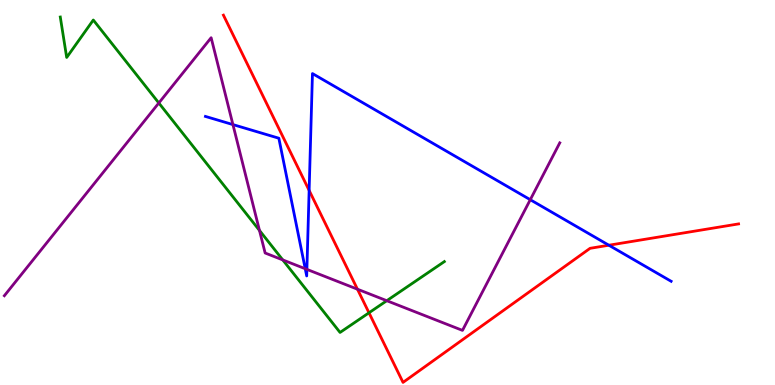[{'lines': ['blue', 'red'], 'intersections': [{'x': 3.99, 'y': 5.05}, {'x': 7.86, 'y': 3.63}]}, {'lines': ['green', 'red'], 'intersections': [{'x': 4.76, 'y': 1.88}]}, {'lines': ['purple', 'red'], 'intersections': [{'x': 4.61, 'y': 2.49}]}, {'lines': ['blue', 'green'], 'intersections': []}, {'lines': ['blue', 'purple'], 'intersections': [{'x': 3.01, 'y': 6.76}, {'x': 3.94, 'y': 3.02}, {'x': 3.96, 'y': 3.0}, {'x': 6.84, 'y': 4.81}]}, {'lines': ['green', 'purple'], 'intersections': [{'x': 2.05, 'y': 7.32}, {'x': 3.35, 'y': 4.01}, {'x': 3.65, 'y': 3.25}, {'x': 4.99, 'y': 2.19}]}]